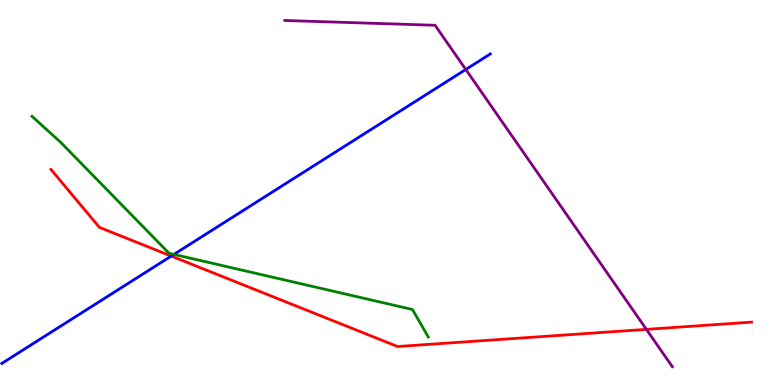[{'lines': ['blue', 'red'], 'intersections': [{'x': 2.21, 'y': 3.35}]}, {'lines': ['green', 'red'], 'intersections': []}, {'lines': ['purple', 'red'], 'intersections': [{'x': 8.34, 'y': 1.44}]}, {'lines': ['blue', 'green'], 'intersections': [{'x': 2.24, 'y': 3.39}]}, {'lines': ['blue', 'purple'], 'intersections': [{'x': 6.01, 'y': 8.2}]}, {'lines': ['green', 'purple'], 'intersections': []}]